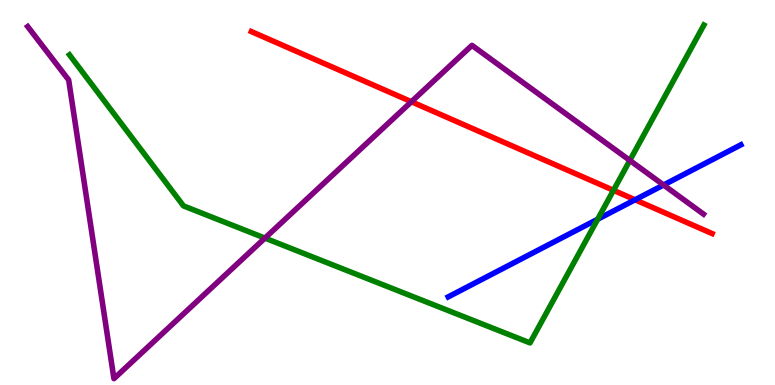[{'lines': ['blue', 'red'], 'intersections': [{'x': 8.19, 'y': 4.81}]}, {'lines': ['green', 'red'], 'intersections': [{'x': 7.92, 'y': 5.06}]}, {'lines': ['purple', 'red'], 'intersections': [{'x': 5.31, 'y': 7.36}]}, {'lines': ['blue', 'green'], 'intersections': [{'x': 7.71, 'y': 4.31}]}, {'lines': ['blue', 'purple'], 'intersections': [{'x': 8.56, 'y': 5.2}]}, {'lines': ['green', 'purple'], 'intersections': [{'x': 3.42, 'y': 3.82}, {'x': 8.13, 'y': 5.83}]}]